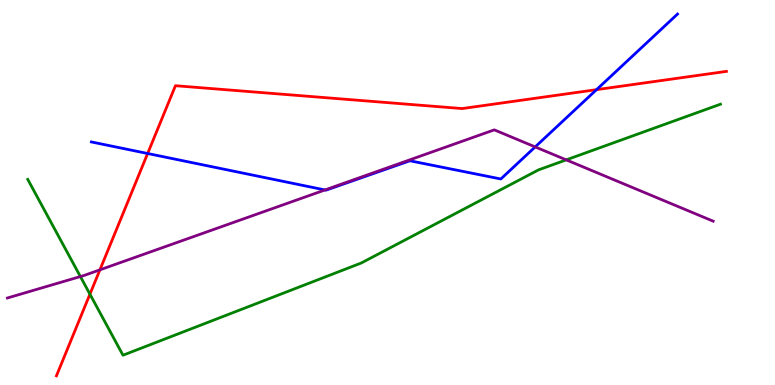[{'lines': ['blue', 'red'], 'intersections': [{'x': 1.91, 'y': 6.01}, {'x': 7.7, 'y': 7.67}]}, {'lines': ['green', 'red'], 'intersections': [{'x': 1.16, 'y': 2.36}]}, {'lines': ['purple', 'red'], 'intersections': [{'x': 1.29, 'y': 2.99}]}, {'lines': ['blue', 'green'], 'intersections': []}, {'lines': ['blue', 'purple'], 'intersections': [{'x': 4.19, 'y': 5.07}, {'x': 6.91, 'y': 6.18}]}, {'lines': ['green', 'purple'], 'intersections': [{'x': 1.04, 'y': 2.82}, {'x': 7.31, 'y': 5.85}]}]